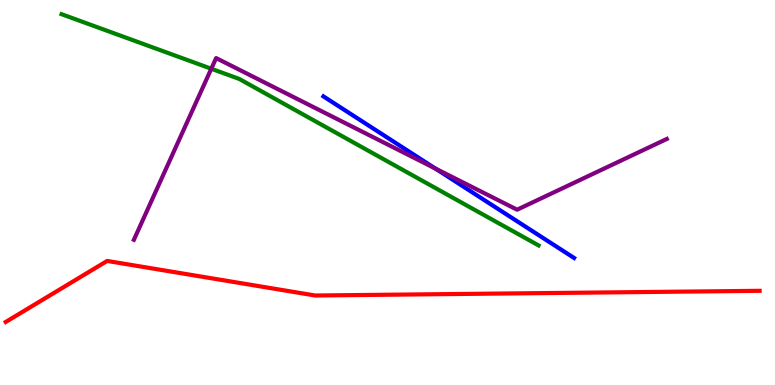[{'lines': ['blue', 'red'], 'intersections': []}, {'lines': ['green', 'red'], 'intersections': []}, {'lines': ['purple', 'red'], 'intersections': []}, {'lines': ['blue', 'green'], 'intersections': []}, {'lines': ['blue', 'purple'], 'intersections': [{'x': 5.62, 'y': 5.63}]}, {'lines': ['green', 'purple'], 'intersections': [{'x': 2.73, 'y': 8.21}]}]